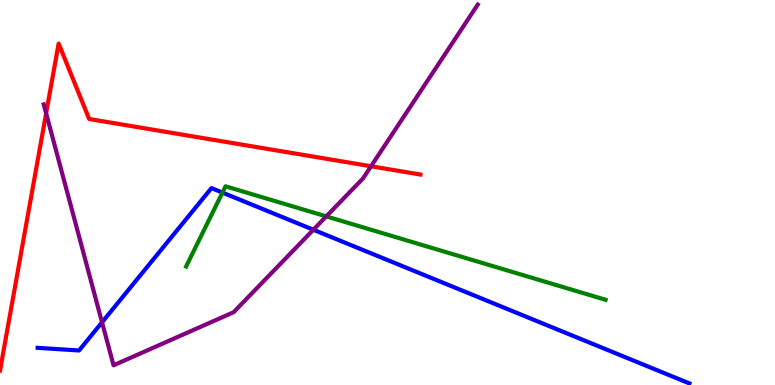[{'lines': ['blue', 'red'], 'intersections': []}, {'lines': ['green', 'red'], 'intersections': []}, {'lines': ['purple', 'red'], 'intersections': [{'x': 0.595, 'y': 7.06}, {'x': 4.79, 'y': 5.68}]}, {'lines': ['blue', 'green'], 'intersections': [{'x': 2.87, 'y': 5.0}]}, {'lines': ['blue', 'purple'], 'intersections': [{'x': 1.32, 'y': 1.63}, {'x': 4.04, 'y': 4.03}]}, {'lines': ['green', 'purple'], 'intersections': [{'x': 4.21, 'y': 4.38}]}]